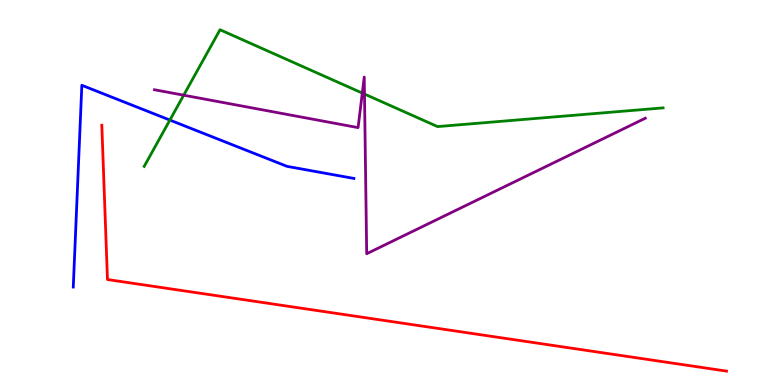[{'lines': ['blue', 'red'], 'intersections': []}, {'lines': ['green', 'red'], 'intersections': []}, {'lines': ['purple', 'red'], 'intersections': []}, {'lines': ['blue', 'green'], 'intersections': [{'x': 2.19, 'y': 6.88}]}, {'lines': ['blue', 'purple'], 'intersections': []}, {'lines': ['green', 'purple'], 'intersections': [{'x': 2.37, 'y': 7.53}, {'x': 4.67, 'y': 7.58}, {'x': 4.7, 'y': 7.56}]}]